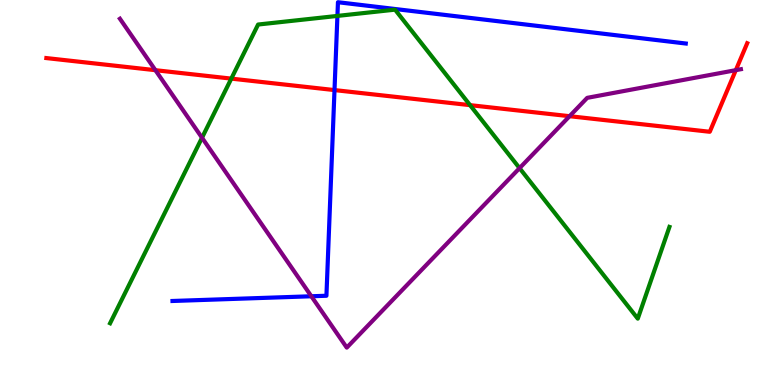[{'lines': ['blue', 'red'], 'intersections': [{'x': 4.32, 'y': 7.66}]}, {'lines': ['green', 'red'], 'intersections': [{'x': 2.98, 'y': 7.96}, {'x': 6.07, 'y': 7.27}]}, {'lines': ['purple', 'red'], 'intersections': [{'x': 2.01, 'y': 8.18}, {'x': 7.35, 'y': 6.98}, {'x': 9.49, 'y': 8.18}]}, {'lines': ['blue', 'green'], 'intersections': [{'x': 4.35, 'y': 9.59}]}, {'lines': ['blue', 'purple'], 'intersections': [{'x': 4.02, 'y': 2.3}]}, {'lines': ['green', 'purple'], 'intersections': [{'x': 2.61, 'y': 6.42}, {'x': 6.7, 'y': 5.63}]}]